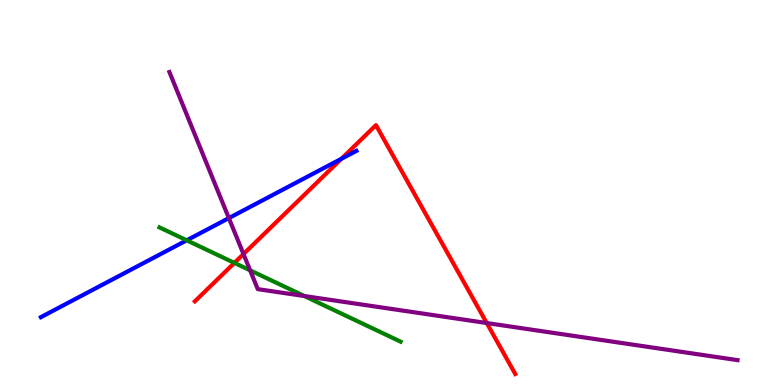[{'lines': ['blue', 'red'], 'intersections': [{'x': 4.4, 'y': 5.88}]}, {'lines': ['green', 'red'], 'intersections': [{'x': 3.02, 'y': 3.17}]}, {'lines': ['purple', 'red'], 'intersections': [{'x': 3.14, 'y': 3.4}, {'x': 6.28, 'y': 1.61}]}, {'lines': ['blue', 'green'], 'intersections': [{'x': 2.41, 'y': 3.76}]}, {'lines': ['blue', 'purple'], 'intersections': [{'x': 2.95, 'y': 4.34}]}, {'lines': ['green', 'purple'], 'intersections': [{'x': 3.23, 'y': 2.98}, {'x': 3.93, 'y': 2.31}]}]